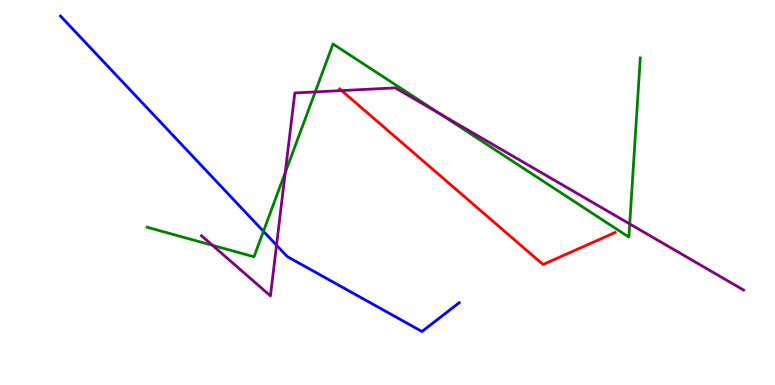[{'lines': ['blue', 'red'], 'intersections': []}, {'lines': ['green', 'red'], 'intersections': []}, {'lines': ['purple', 'red'], 'intersections': [{'x': 4.41, 'y': 7.65}]}, {'lines': ['blue', 'green'], 'intersections': [{'x': 3.4, 'y': 3.99}]}, {'lines': ['blue', 'purple'], 'intersections': [{'x': 3.57, 'y': 3.63}]}, {'lines': ['green', 'purple'], 'intersections': [{'x': 2.74, 'y': 3.63}, {'x': 3.68, 'y': 5.52}, {'x': 4.07, 'y': 7.61}, {'x': 5.68, 'y': 7.04}, {'x': 8.13, 'y': 4.18}]}]